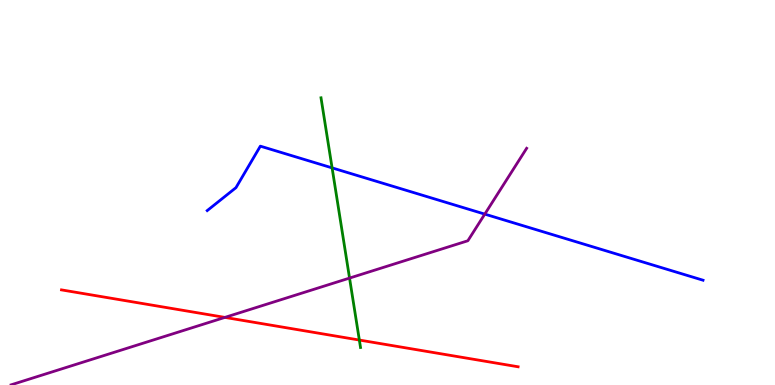[{'lines': ['blue', 'red'], 'intersections': []}, {'lines': ['green', 'red'], 'intersections': [{'x': 4.64, 'y': 1.17}]}, {'lines': ['purple', 'red'], 'intersections': [{'x': 2.9, 'y': 1.76}]}, {'lines': ['blue', 'green'], 'intersections': [{'x': 4.29, 'y': 5.64}]}, {'lines': ['blue', 'purple'], 'intersections': [{'x': 6.26, 'y': 4.44}]}, {'lines': ['green', 'purple'], 'intersections': [{'x': 4.51, 'y': 2.78}]}]